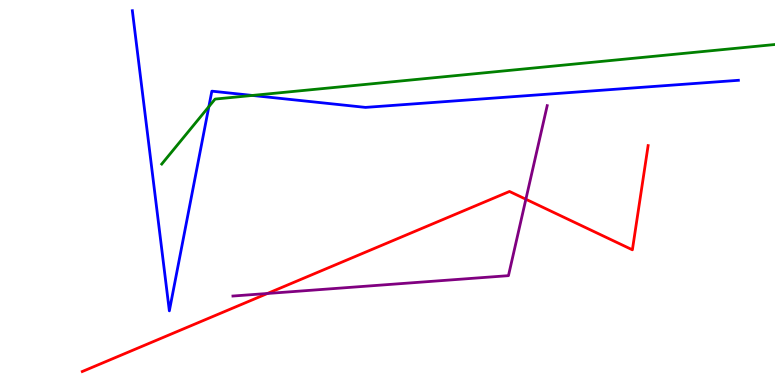[{'lines': ['blue', 'red'], 'intersections': []}, {'lines': ['green', 'red'], 'intersections': []}, {'lines': ['purple', 'red'], 'intersections': [{'x': 3.45, 'y': 2.38}, {'x': 6.79, 'y': 4.82}]}, {'lines': ['blue', 'green'], 'intersections': [{'x': 2.69, 'y': 7.23}, {'x': 3.26, 'y': 7.52}]}, {'lines': ['blue', 'purple'], 'intersections': []}, {'lines': ['green', 'purple'], 'intersections': []}]